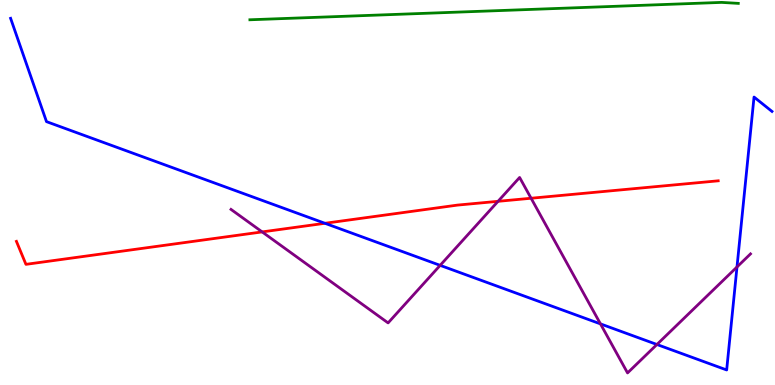[{'lines': ['blue', 'red'], 'intersections': [{'x': 4.19, 'y': 4.2}]}, {'lines': ['green', 'red'], 'intersections': []}, {'lines': ['purple', 'red'], 'intersections': [{'x': 3.38, 'y': 3.98}, {'x': 6.43, 'y': 4.77}, {'x': 6.85, 'y': 4.85}]}, {'lines': ['blue', 'green'], 'intersections': []}, {'lines': ['blue', 'purple'], 'intersections': [{'x': 5.68, 'y': 3.11}, {'x': 7.75, 'y': 1.59}, {'x': 8.48, 'y': 1.05}, {'x': 9.51, 'y': 3.07}]}, {'lines': ['green', 'purple'], 'intersections': []}]